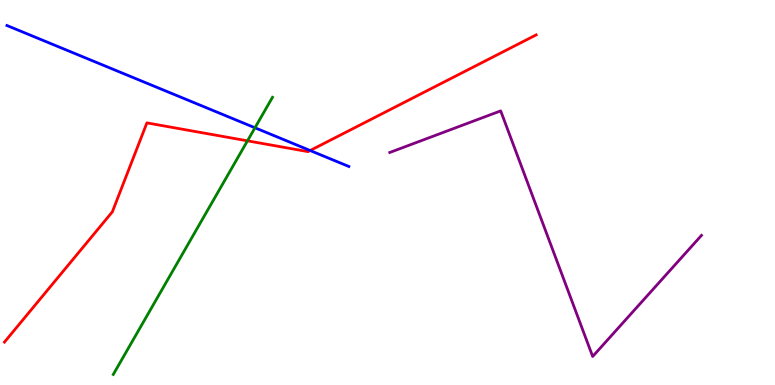[{'lines': ['blue', 'red'], 'intersections': [{'x': 4.0, 'y': 6.09}]}, {'lines': ['green', 'red'], 'intersections': [{'x': 3.19, 'y': 6.34}]}, {'lines': ['purple', 'red'], 'intersections': []}, {'lines': ['blue', 'green'], 'intersections': [{'x': 3.29, 'y': 6.68}]}, {'lines': ['blue', 'purple'], 'intersections': []}, {'lines': ['green', 'purple'], 'intersections': []}]